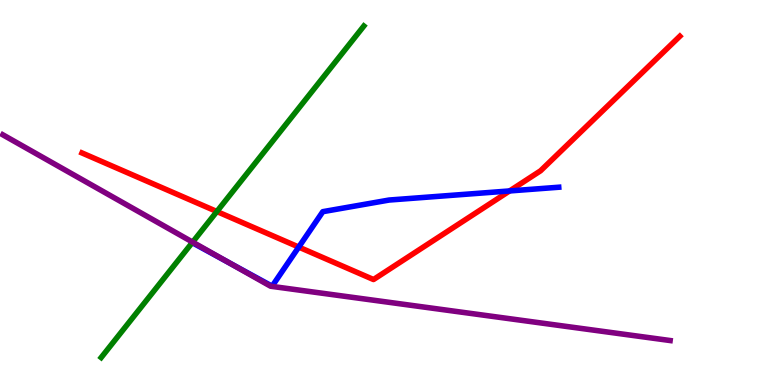[{'lines': ['blue', 'red'], 'intersections': [{'x': 3.85, 'y': 3.58}, {'x': 6.58, 'y': 5.04}]}, {'lines': ['green', 'red'], 'intersections': [{'x': 2.8, 'y': 4.51}]}, {'lines': ['purple', 'red'], 'intersections': []}, {'lines': ['blue', 'green'], 'intersections': []}, {'lines': ['blue', 'purple'], 'intersections': [{'x': 2.95, 'y': 3.18}]}, {'lines': ['green', 'purple'], 'intersections': [{'x': 2.49, 'y': 3.71}]}]